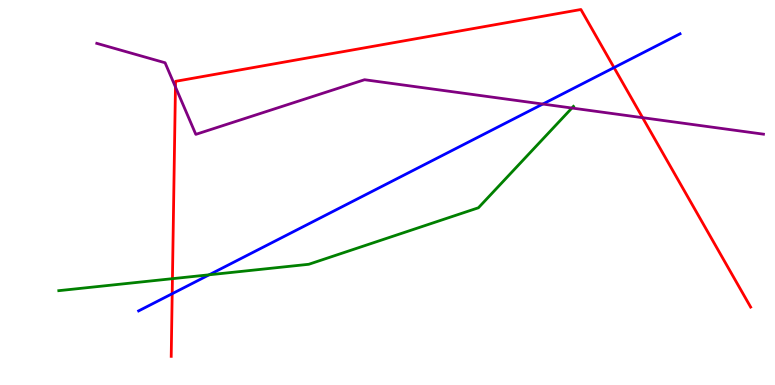[{'lines': ['blue', 'red'], 'intersections': [{'x': 2.22, 'y': 2.37}, {'x': 7.92, 'y': 8.24}]}, {'lines': ['green', 'red'], 'intersections': [{'x': 2.22, 'y': 2.76}]}, {'lines': ['purple', 'red'], 'intersections': [{'x': 2.26, 'y': 7.74}, {'x': 8.29, 'y': 6.94}]}, {'lines': ['blue', 'green'], 'intersections': [{'x': 2.7, 'y': 2.86}]}, {'lines': ['blue', 'purple'], 'intersections': [{'x': 7.0, 'y': 7.3}]}, {'lines': ['green', 'purple'], 'intersections': [{'x': 7.38, 'y': 7.19}]}]